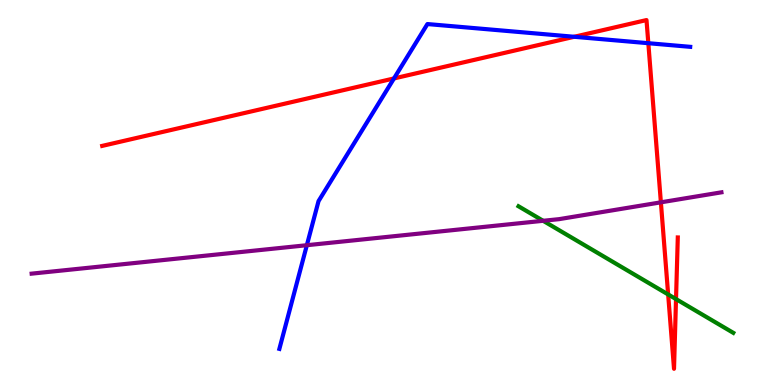[{'lines': ['blue', 'red'], 'intersections': [{'x': 5.08, 'y': 7.96}, {'x': 7.41, 'y': 9.04}, {'x': 8.37, 'y': 8.88}]}, {'lines': ['green', 'red'], 'intersections': [{'x': 8.62, 'y': 2.35}, {'x': 8.72, 'y': 2.23}]}, {'lines': ['purple', 'red'], 'intersections': [{'x': 8.53, 'y': 4.74}]}, {'lines': ['blue', 'green'], 'intersections': []}, {'lines': ['blue', 'purple'], 'intersections': [{'x': 3.96, 'y': 3.63}]}, {'lines': ['green', 'purple'], 'intersections': [{'x': 7.01, 'y': 4.27}]}]